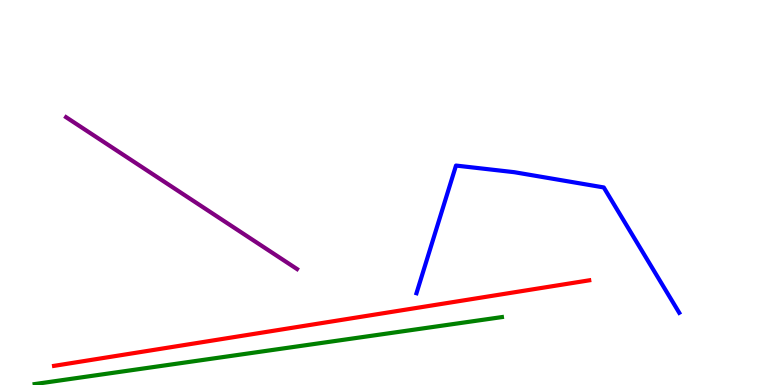[{'lines': ['blue', 'red'], 'intersections': []}, {'lines': ['green', 'red'], 'intersections': []}, {'lines': ['purple', 'red'], 'intersections': []}, {'lines': ['blue', 'green'], 'intersections': []}, {'lines': ['blue', 'purple'], 'intersections': []}, {'lines': ['green', 'purple'], 'intersections': []}]